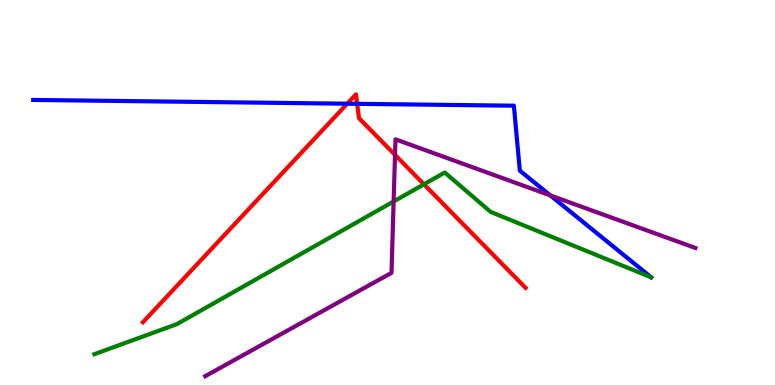[{'lines': ['blue', 'red'], 'intersections': [{'x': 4.48, 'y': 7.31}, {'x': 4.61, 'y': 7.3}]}, {'lines': ['green', 'red'], 'intersections': [{'x': 5.47, 'y': 5.21}]}, {'lines': ['purple', 'red'], 'intersections': [{'x': 5.1, 'y': 5.98}]}, {'lines': ['blue', 'green'], 'intersections': []}, {'lines': ['blue', 'purple'], 'intersections': [{'x': 7.1, 'y': 4.92}]}, {'lines': ['green', 'purple'], 'intersections': [{'x': 5.08, 'y': 4.77}]}]